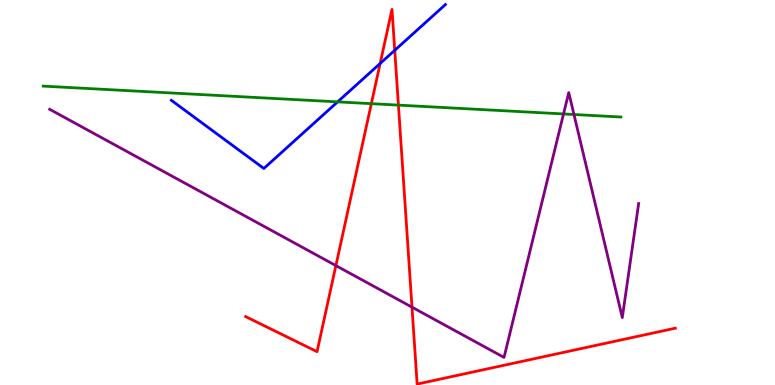[{'lines': ['blue', 'red'], 'intersections': [{'x': 4.91, 'y': 8.35}, {'x': 5.09, 'y': 8.69}]}, {'lines': ['green', 'red'], 'intersections': [{'x': 4.79, 'y': 7.31}, {'x': 5.14, 'y': 7.27}]}, {'lines': ['purple', 'red'], 'intersections': [{'x': 4.33, 'y': 3.1}, {'x': 5.32, 'y': 2.02}]}, {'lines': ['blue', 'green'], 'intersections': [{'x': 4.36, 'y': 7.35}]}, {'lines': ['blue', 'purple'], 'intersections': []}, {'lines': ['green', 'purple'], 'intersections': [{'x': 7.27, 'y': 7.04}, {'x': 7.41, 'y': 7.03}]}]